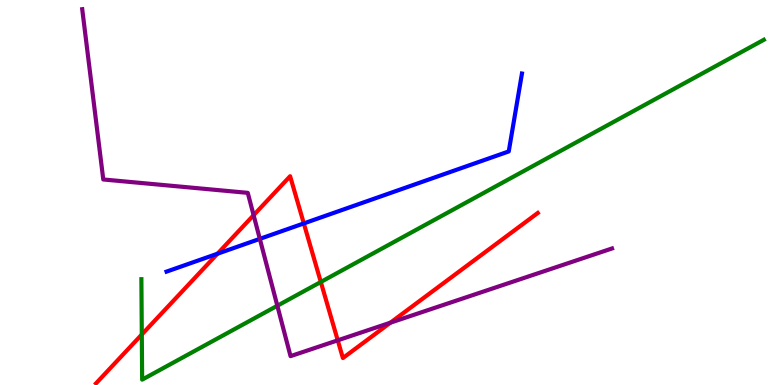[{'lines': ['blue', 'red'], 'intersections': [{'x': 2.81, 'y': 3.41}, {'x': 3.92, 'y': 4.2}]}, {'lines': ['green', 'red'], 'intersections': [{'x': 1.83, 'y': 1.31}, {'x': 4.14, 'y': 2.68}]}, {'lines': ['purple', 'red'], 'intersections': [{'x': 3.27, 'y': 4.41}, {'x': 4.36, 'y': 1.16}, {'x': 5.04, 'y': 1.62}]}, {'lines': ['blue', 'green'], 'intersections': []}, {'lines': ['blue', 'purple'], 'intersections': [{'x': 3.35, 'y': 3.8}]}, {'lines': ['green', 'purple'], 'intersections': [{'x': 3.58, 'y': 2.06}]}]